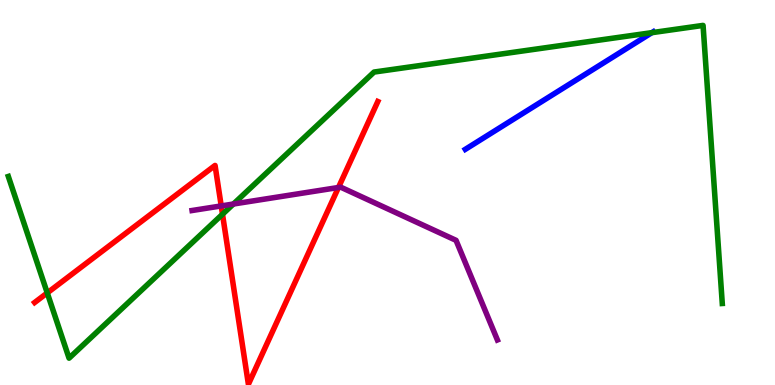[{'lines': ['blue', 'red'], 'intersections': []}, {'lines': ['green', 'red'], 'intersections': [{'x': 0.61, 'y': 2.39}, {'x': 2.87, 'y': 4.44}]}, {'lines': ['purple', 'red'], 'intersections': [{'x': 2.85, 'y': 4.65}, {'x': 4.37, 'y': 5.13}]}, {'lines': ['blue', 'green'], 'intersections': [{'x': 8.41, 'y': 9.15}]}, {'lines': ['blue', 'purple'], 'intersections': []}, {'lines': ['green', 'purple'], 'intersections': [{'x': 3.01, 'y': 4.7}]}]